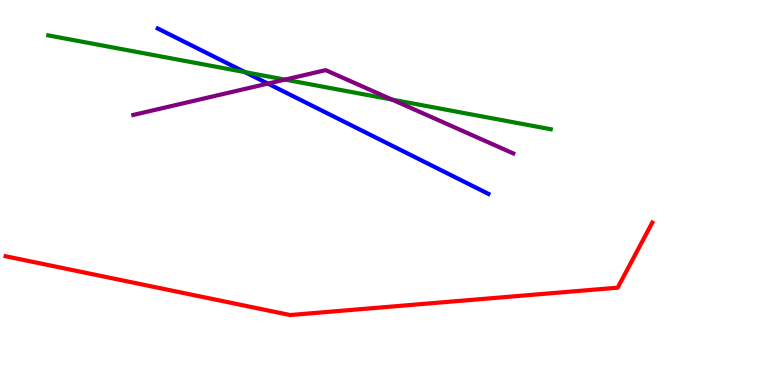[{'lines': ['blue', 'red'], 'intersections': []}, {'lines': ['green', 'red'], 'intersections': []}, {'lines': ['purple', 'red'], 'intersections': []}, {'lines': ['blue', 'green'], 'intersections': [{'x': 3.16, 'y': 8.13}]}, {'lines': ['blue', 'purple'], 'intersections': [{'x': 3.46, 'y': 7.83}]}, {'lines': ['green', 'purple'], 'intersections': [{'x': 3.68, 'y': 7.93}, {'x': 5.06, 'y': 7.41}]}]